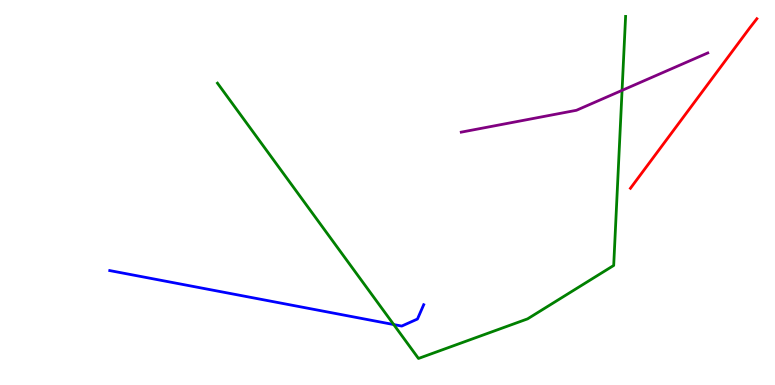[{'lines': ['blue', 'red'], 'intersections': []}, {'lines': ['green', 'red'], 'intersections': []}, {'lines': ['purple', 'red'], 'intersections': []}, {'lines': ['blue', 'green'], 'intersections': [{'x': 5.08, 'y': 1.57}]}, {'lines': ['blue', 'purple'], 'intersections': []}, {'lines': ['green', 'purple'], 'intersections': [{'x': 8.03, 'y': 7.65}]}]